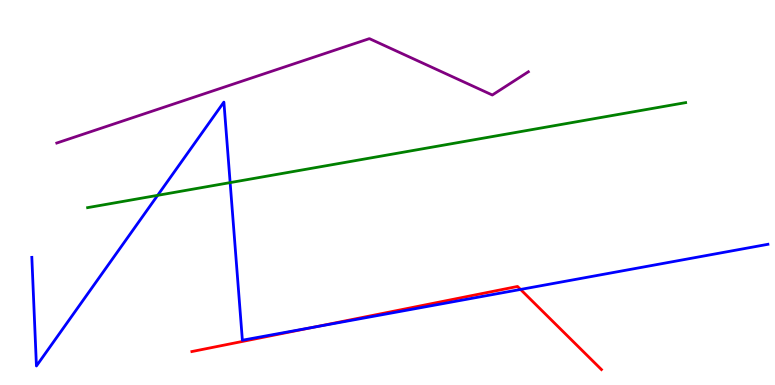[{'lines': ['blue', 'red'], 'intersections': [{'x': 4.05, 'y': 1.5}, {'x': 6.72, 'y': 2.48}]}, {'lines': ['green', 'red'], 'intersections': []}, {'lines': ['purple', 'red'], 'intersections': []}, {'lines': ['blue', 'green'], 'intersections': [{'x': 2.03, 'y': 4.93}, {'x': 2.97, 'y': 5.26}]}, {'lines': ['blue', 'purple'], 'intersections': []}, {'lines': ['green', 'purple'], 'intersections': []}]